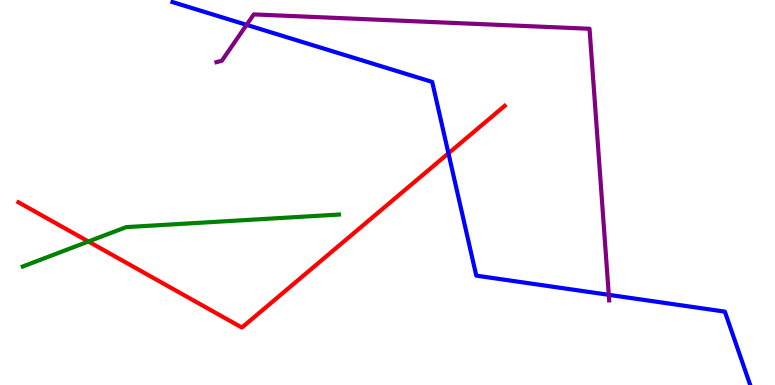[{'lines': ['blue', 'red'], 'intersections': [{'x': 5.79, 'y': 6.02}]}, {'lines': ['green', 'red'], 'intersections': [{'x': 1.14, 'y': 3.73}]}, {'lines': ['purple', 'red'], 'intersections': []}, {'lines': ['blue', 'green'], 'intersections': []}, {'lines': ['blue', 'purple'], 'intersections': [{'x': 3.18, 'y': 9.35}, {'x': 7.86, 'y': 2.34}]}, {'lines': ['green', 'purple'], 'intersections': []}]